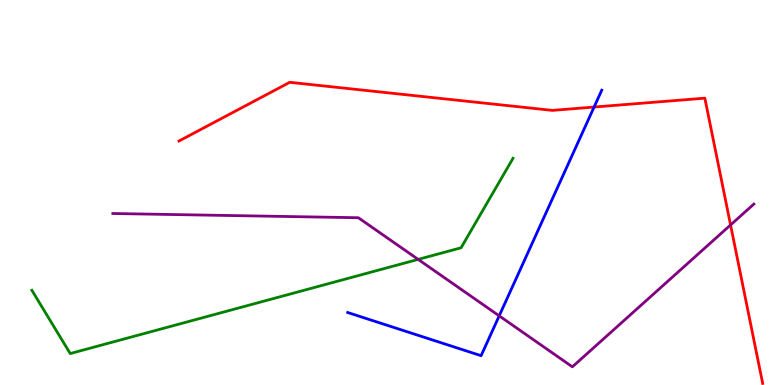[{'lines': ['blue', 'red'], 'intersections': [{'x': 7.67, 'y': 7.22}]}, {'lines': ['green', 'red'], 'intersections': []}, {'lines': ['purple', 'red'], 'intersections': [{'x': 9.43, 'y': 4.16}]}, {'lines': ['blue', 'green'], 'intersections': []}, {'lines': ['blue', 'purple'], 'intersections': [{'x': 6.44, 'y': 1.8}]}, {'lines': ['green', 'purple'], 'intersections': [{'x': 5.4, 'y': 3.26}]}]